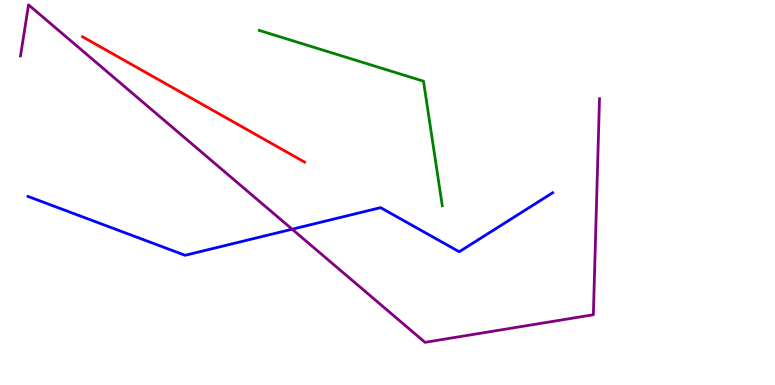[{'lines': ['blue', 'red'], 'intersections': []}, {'lines': ['green', 'red'], 'intersections': []}, {'lines': ['purple', 'red'], 'intersections': []}, {'lines': ['blue', 'green'], 'intersections': []}, {'lines': ['blue', 'purple'], 'intersections': [{'x': 3.77, 'y': 4.05}]}, {'lines': ['green', 'purple'], 'intersections': []}]